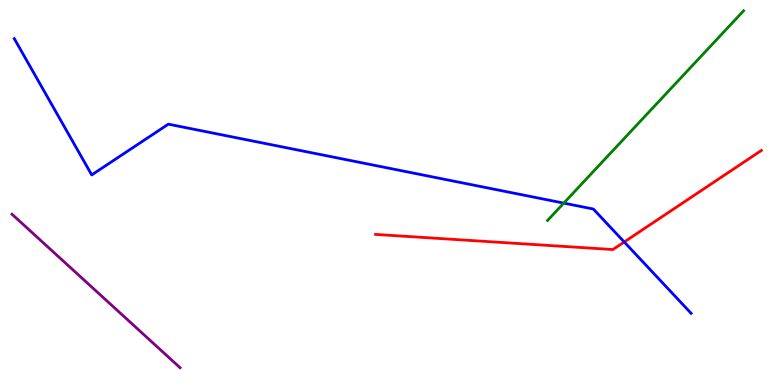[{'lines': ['blue', 'red'], 'intersections': [{'x': 8.05, 'y': 3.71}]}, {'lines': ['green', 'red'], 'intersections': []}, {'lines': ['purple', 'red'], 'intersections': []}, {'lines': ['blue', 'green'], 'intersections': [{'x': 7.27, 'y': 4.72}]}, {'lines': ['blue', 'purple'], 'intersections': []}, {'lines': ['green', 'purple'], 'intersections': []}]